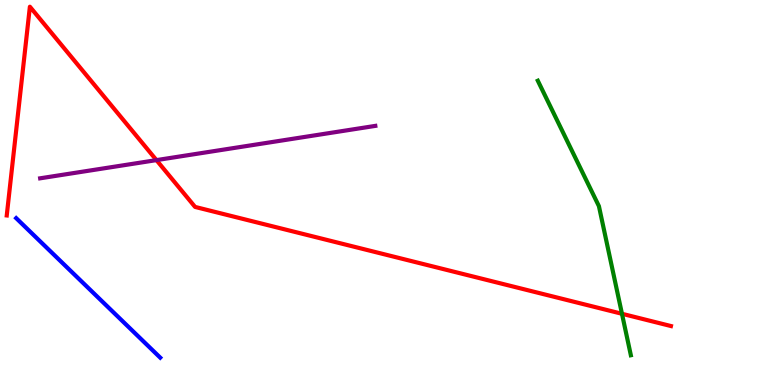[{'lines': ['blue', 'red'], 'intersections': []}, {'lines': ['green', 'red'], 'intersections': [{'x': 8.03, 'y': 1.85}]}, {'lines': ['purple', 'red'], 'intersections': [{'x': 2.02, 'y': 5.84}]}, {'lines': ['blue', 'green'], 'intersections': []}, {'lines': ['blue', 'purple'], 'intersections': []}, {'lines': ['green', 'purple'], 'intersections': []}]